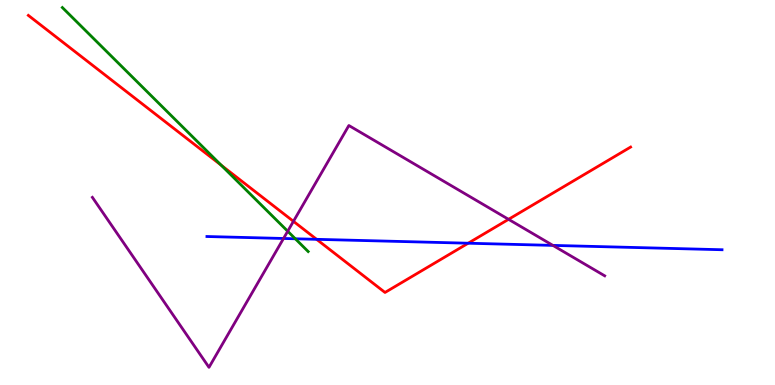[{'lines': ['blue', 'red'], 'intersections': [{'x': 4.09, 'y': 3.78}, {'x': 6.04, 'y': 3.68}]}, {'lines': ['green', 'red'], 'intersections': [{'x': 2.85, 'y': 5.71}]}, {'lines': ['purple', 'red'], 'intersections': [{'x': 3.79, 'y': 4.25}, {'x': 6.56, 'y': 4.3}]}, {'lines': ['blue', 'green'], 'intersections': [{'x': 3.81, 'y': 3.8}]}, {'lines': ['blue', 'purple'], 'intersections': [{'x': 3.66, 'y': 3.81}, {'x': 7.13, 'y': 3.63}]}, {'lines': ['green', 'purple'], 'intersections': [{'x': 3.71, 'y': 3.99}]}]